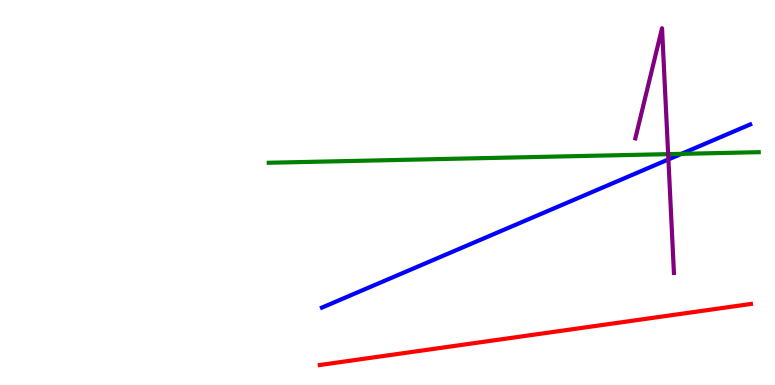[{'lines': ['blue', 'red'], 'intersections': []}, {'lines': ['green', 'red'], 'intersections': []}, {'lines': ['purple', 'red'], 'intersections': []}, {'lines': ['blue', 'green'], 'intersections': [{'x': 8.79, 'y': 6.0}]}, {'lines': ['blue', 'purple'], 'intersections': [{'x': 8.62, 'y': 5.86}]}, {'lines': ['green', 'purple'], 'intersections': [{'x': 8.62, 'y': 6.0}]}]